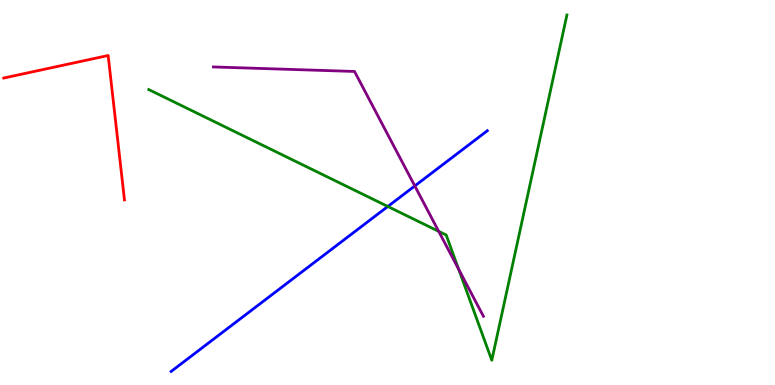[{'lines': ['blue', 'red'], 'intersections': []}, {'lines': ['green', 'red'], 'intersections': []}, {'lines': ['purple', 'red'], 'intersections': []}, {'lines': ['blue', 'green'], 'intersections': [{'x': 5.0, 'y': 4.64}]}, {'lines': ['blue', 'purple'], 'intersections': [{'x': 5.35, 'y': 5.17}]}, {'lines': ['green', 'purple'], 'intersections': [{'x': 5.66, 'y': 3.99}, {'x': 5.92, 'y': 3.01}]}]